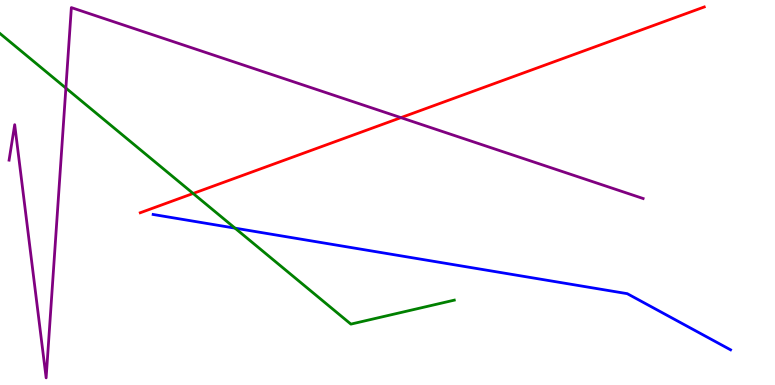[{'lines': ['blue', 'red'], 'intersections': []}, {'lines': ['green', 'red'], 'intersections': [{'x': 2.49, 'y': 4.97}]}, {'lines': ['purple', 'red'], 'intersections': [{'x': 5.17, 'y': 6.94}]}, {'lines': ['blue', 'green'], 'intersections': [{'x': 3.03, 'y': 4.07}]}, {'lines': ['blue', 'purple'], 'intersections': []}, {'lines': ['green', 'purple'], 'intersections': [{'x': 0.85, 'y': 7.71}]}]